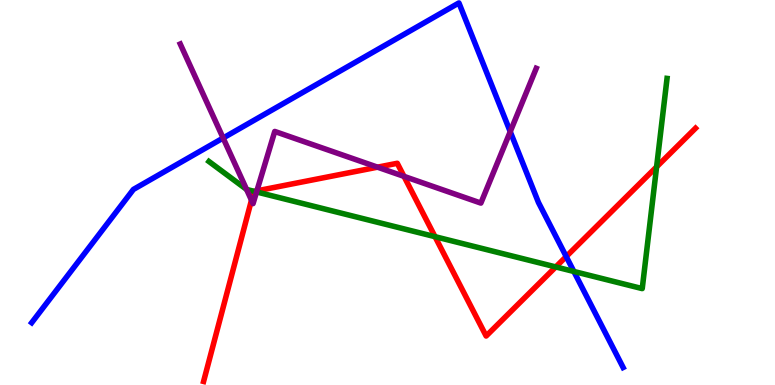[{'lines': ['blue', 'red'], 'intersections': [{'x': 7.31, 'y': 3.34}]}, {'lines': ['green', 'red'], 'intersections': [{'x': 3.28, 'y': 5.03}, {'x': 5.61, 'y': 3.85}, {'x': 7.17, 'y': 3.07}, {'x': 8.47, 'y': 5.67}]}, {'lines': ['purple', 'red'], 'intersections': [{'x': 3.24, 'y': 4.8}, {'x': 3.31, 'y': 5.04}, {'x': 4.87, 'y': 5.66}, {'x': 5.21, 'y': 5.42}]}, {'lines': ['blue', 'green'], 'intersections': [{'x': 7.4, 'y': 2.95}]}, {'lines': ['blue', 'purple'], 'intersections': [{'x': 2.88, 'y': 6.42}, {'x': 6.58, 'y': 6.58}]}, {'lines': ['green', 'purple'], 'intersections': [{'x': 3.18, 'y': 5.08}, {'x': 3.31, 'y': 5.01}]}]